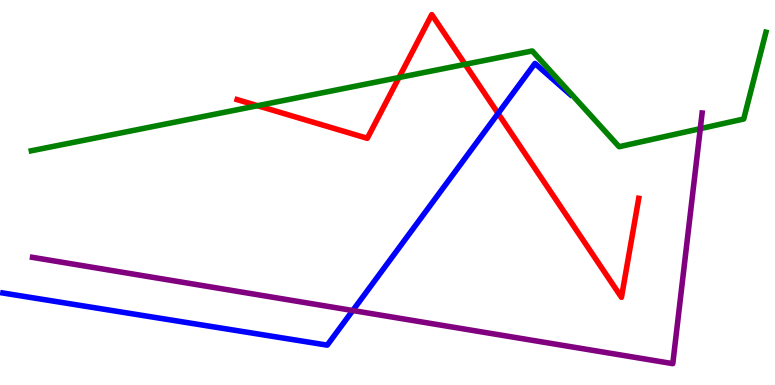[{'lines': ['blue', 'red'], 'intersections': [{'x': 6.43, 'y': 7.05}]}, {'lines': ['green', 'red'], 'intersections': [{'x': 3.32, 'y': 7.25}, {'x': 5.15, 'y': 7.99}, {'x': 6.0, 'y': 8.33}]}, {'lines': ['purple', 'red'], 'intersections': []}, {'lines': ['blue', 'green'], 'intersections': []}, {'lines': ['blue', 'purple'], 'intersections': [{'x': 4.55, 'y': 1.93}]}, {'lines': ['green', 'purple'], 'intersections': [{'x': 9.04, 'y': 6.66}]}]